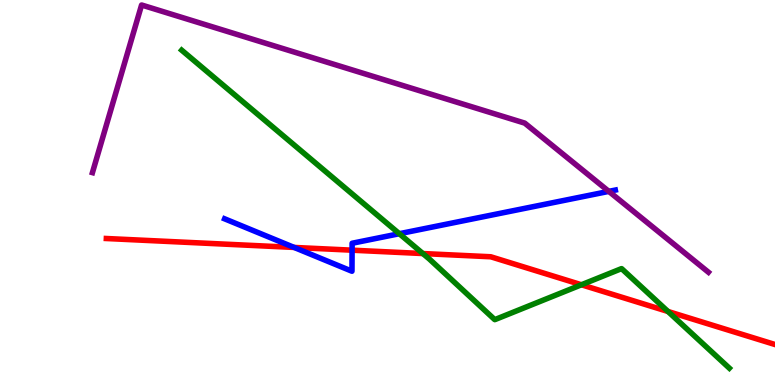[{'lines': ['blue', 'red'], 'intersections': [{'x': 3.8, 'y': 3.57}, {'x': 4.54, 'y': 3.5}]}, {'lines': ['green', 'red'], 'intersections': [{'x': 5.46, 'y': 3.41}, {'x': 7.5, 'y': 2.6}, {'x': 8.62, 'y': 1.91}]}, {'lines': ['purple', 'red'], 'intersections': []}, {'lines': ['blue', 'green'], 'intersections': [{'x': 5.15, 'y': 3.93}]}, {'lines': ['blue', 'purple'], 'intersections': [{'x': 7.86, 'y': 5.03}]}, {'lines': ['green', 'purple'], 'intersections': []}]